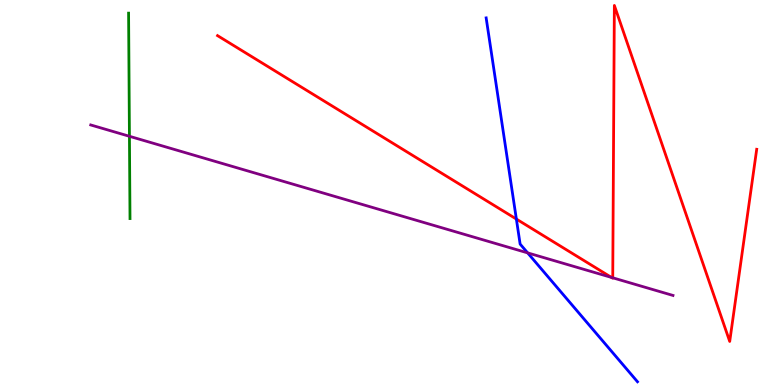[{'lines': ['blue', 'red'], 'intersections': [{'x': 6.66, 'y': 4.31}]}, {'lines': ['green', 'red'], 'intersections': []}, {'lines': ['purple', 'red'], 'intersections': [{'x': 7.89, 'y': 2.79}, {'x': 7.91, 'y': 2.78}]}, {'lines': ['blue', 'green'], 'intersections': []}, {'lines': ['blue', 'purple'], 'intersections': [{'x': 6.81, 'y': 3.43}]}, {'lines': ['green', 'purple'], 'intersections': [{'x': 1.67, 'y': 6.46}]}]